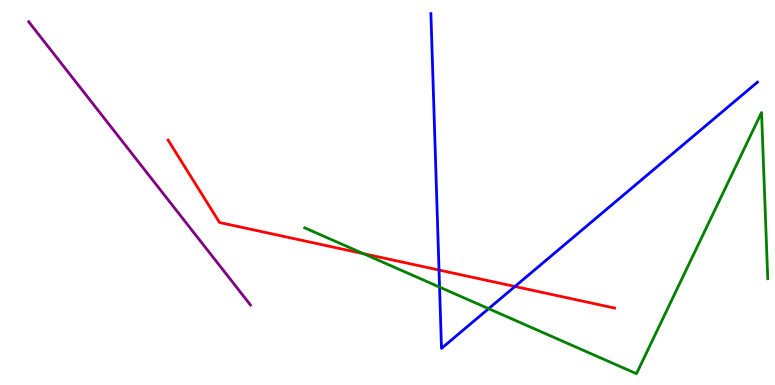[{'lines': ['blue', 'red'], 'intersections': [{'x': 5.66, 'y': 2.99}, {'x': 6.64, 'y': 2.56}]}, {'lines': ['green', 'red'], 'intersections': [{'x': 4.69, 'y': 3.41}]}, {'lines': ['purple', 'red'], 'intersections': []}, {'lines': ['blue', 'green'], 'intersections': [{'x': 5.67, 'y': 2.54}, {'x': 6.3, 'y': 1.98}]}, {'lines': ['blue', 'purple'], 'intersections': []}, {'lines': ['green', 'purple'], 'intersections': []}]